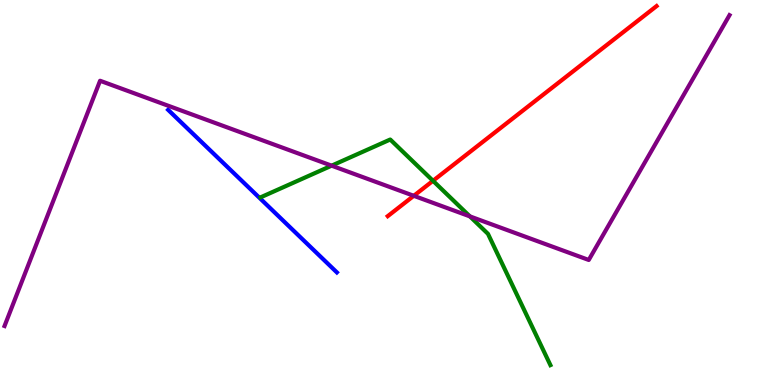[{'lines': ['blue', 'red'], 'intersections': []}, {'lines': ['green', 'red'], 'intersections': [{'x': 5.59, 'y': 5.3}]}, {'lines': ['purple', 'red'], 'intersections': [{'x': 5.34, 'y': 4.91}]}, {'lines': ['blue', 'green'], 'intersections': []}, {'lines': ['blue', 'purple'], 'intersections': []}, {'lines': ['green', 'purple'], 'intersections': [{'x': 4.28, 'y': 5.7}, {'x': 6.06, 'y': 4.38}]}]